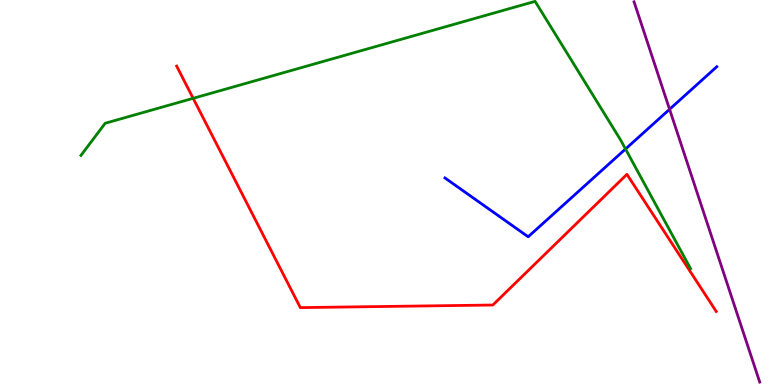[{'lines': ['blue', 'red'], 'intersections': []}, {'lines': ['green', 'red'], 'intersections': [{'x': 2.49, 'y': 7.45}]}, {'lines': ['purple', 'red'], 'intersections': []}, {'lines': ['blue', 'green'], 'intersections': [{'x': 8.07, 'y': 6.13}]}, {'lines': ['blue', 'purple'], 'intersections': [{'x': 8.64, 'y': 7.16}]}, {'lines': ['green', 'purple'], 'intersections': []}]